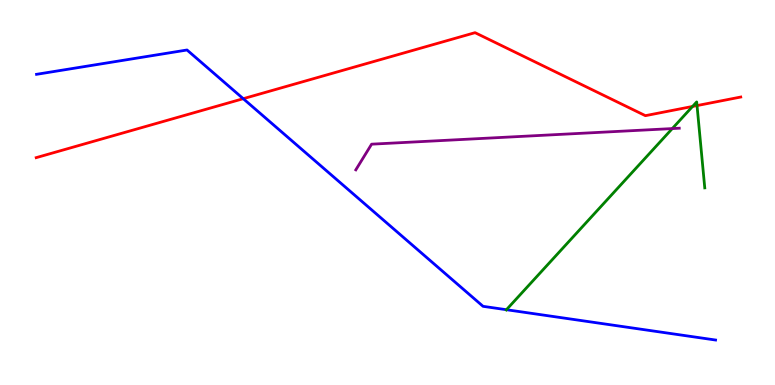[{'lines': ['blue', 'red'], 'intersections': [{'x': 3.14, 'y': 7.44}]}, {'lines': ['green', 'red'], 'intersections': [{'x': 8.94, 'y': 7.23}, {'x': 8.99, 'y': 7.26}]}, {'lines': ['purple', 'red'], 'intersections': []}, {'lines': ['blue', 'green'], 'intersections': [{'x': 6.53, 'y': 1.96}]}, {'lines': ['blue', 'purple'], 'intersections': []}, {'lines': ['green', 'purple'], 'intersections': [{'x': 8.67, 'y': 6.66}]}]